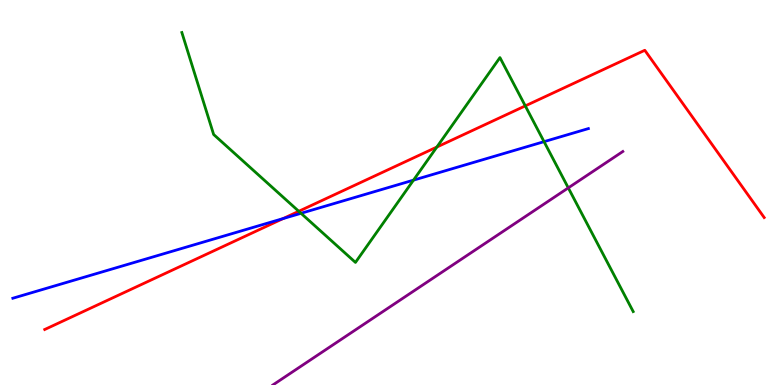[{'lines': ['blue', 'red'], 'intersections': [{'x': 3.65, 'y': 4.32}]}, {'lines': ['green', 'red'], 'intersections': [{'x': 3.86, 'y': 4.51}, {'x': 5.64, 'y': 6.18}, {'x': 6.78, 'y': 7.25}]}, {'lines': ['purple', 'red'], 'intersections': []}, {'lines': ['blue', 'green'], 'intersections': [{'x': 3.88, 'y': 4.46}, {'x': 5.34, 'y': 5.32}, {'x': 7.02, 'y': 6.32}]}, {'lines': ['blue', 'purple'], 'intersections': []}, {'lines': ['green', 'purple'], 'intersections': [{'x': 7.33, 'y': 5.12}]}]